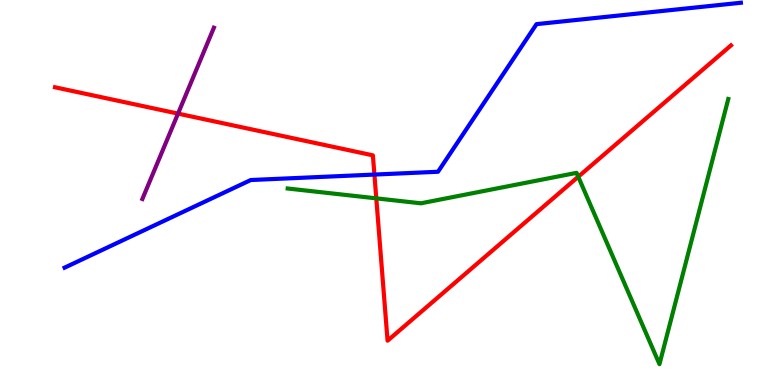[{'lines': ['blue', 'red'], 'intersections': [{'x': 4.83, 'y': 5.47}]}, {'lines': ['green', 'red'], 'intersections': [{'x': 4.86, 'y': 4.85}, {'x': 7.46, 'y': 5.41}]}, {'lines': ['purple', 'red'], 'intersections': [{'x': 2.3, 'y': 7.05}]}, {'lines': ['blue', 'green'], 'intersections': []}, {'lines': ['blue', 'purple'], 'intersections': []}, {'lines': ['green', 'purple'], 'intersections': []}]